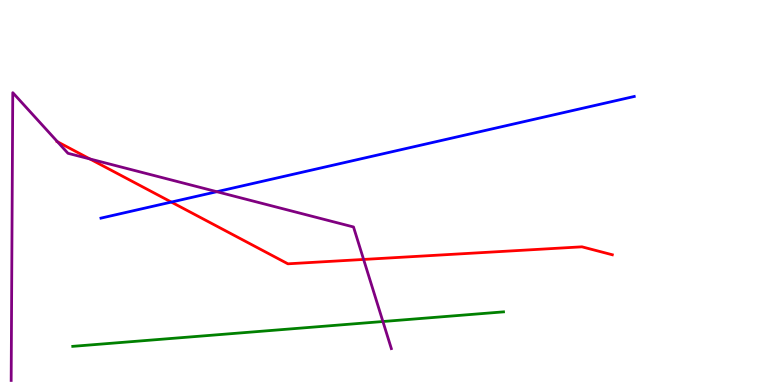[{'lines': ['blue', 'red'], 'intersections': [{'x': 2.21, 'y': 4.75}]}, {'lines': ['green', 'red'], 'intersections': []}, {'lines': ['purple', 'red'], 'intersections': [{'x': 0.742, 'y': 6.32}, {'x': 1.16, 'y': 5.87}, {'x': 4.69, 'y': 3.26}]}, {'lines': ['blue', 'green'], 'intersections': []}, {'lines': ['blue', 'purple'], 'intersections': [{'x': 2.8, 'y': 5.02}]}, {'lines': ['green', 'purple'], 'intersections': [{'x': 4.94, 'y': 1.65}]}]